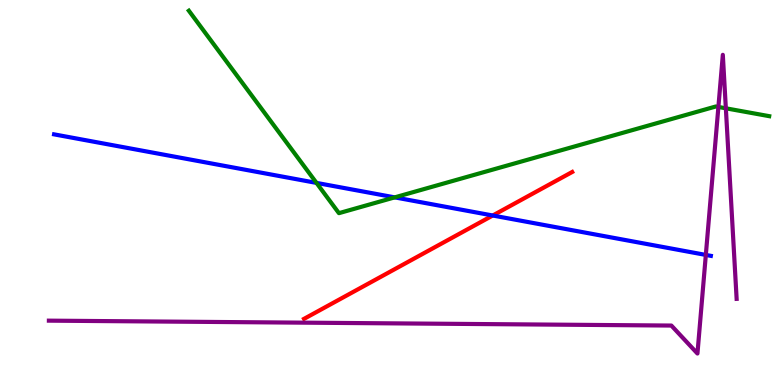[{'lines': ['blue', 'red'], 'intersections': [{'x': 6.36, 'y': 4.4}]}, {'lines': ['green', 'red'], 'intersections': []}, {'lines': ['purple', 'red'], 'intersections': []}, {'lines': ['blue', 'green'], 'intersections': [{'x': 4.08, 'y': 5.25}, {'x': 5.09, 'y': 4.87}]}, {'lines': ['blue', 'purple'], 'intersections': [{'x': 9.11, 'y': 3.38}]}, {'lines': ['green', 'purple'], 'intersections': [{'x': 9.27, 'y': 7.22}, {'x': 9.37, 'y': 7.19}]}]